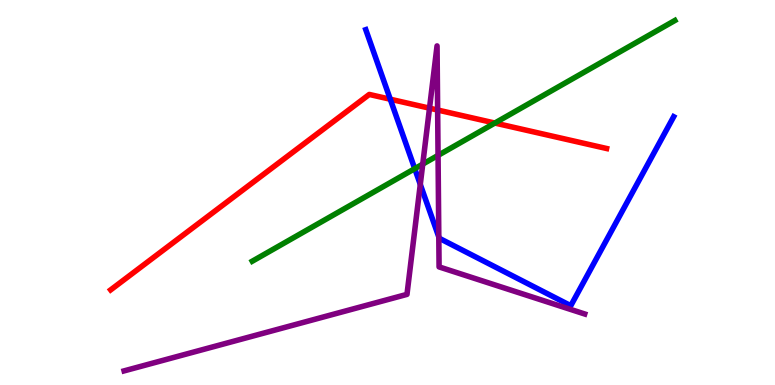[{'lines': ['blue', 'red'], 'intersections': [{'x': 5.04, 'y': 7.42}]}, {'lines': ['green', 'red'], 'intersections': [{'x': 6.39, 'y': 6.8}]}, {'lines': ['purple', 'red'], 'intersections': [{'x': 5.54, 'y': 7.19}, {'x': 5.65, 'y': 7.14}]}, {'lines': ['blue', 'green'], 'intersections': [{'x': 5.35, 'y': 5.62}]}, {'lines': ['blue', 'purple'], 'intersections': [{'x': 5.42, 'y': 5.21}, {'x': 5.66, 'y': 3.84}]}, {'lines': ['green', 'purple'], 'intersections': [{'x': 5.45, 'y': 5.74}, {'x': 5.65, 'y': 5.96}]}]